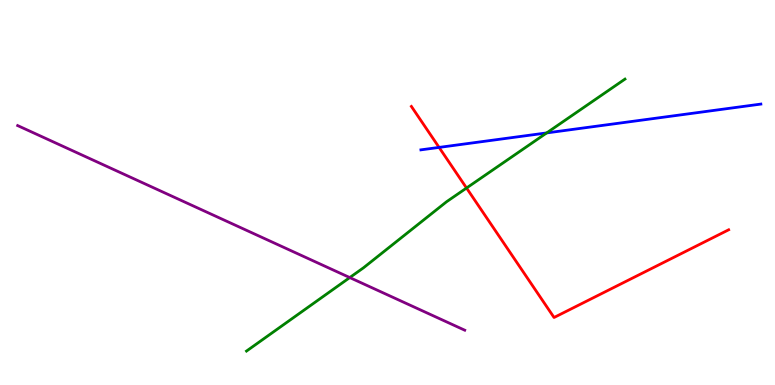[{'lines': ['blue', 'red'], 'intersections': [{'x': 5.67, 'y': 6.17}]}, {'lines': ['green', 'red'], 'intersections': [{'x': 6.02, 'y': 5.12}]}, {'lines': ['purple', 'red'], 'intersections': []}, {'lines': ['blue', 'green'], 'intersections': [{'x': 7.05, 'y': 6.55}]}, {'lines': ['blue', 'purple'], 'intersections': []}, {'lines': ['green', 'purple'], 'intersections': [{'x': 4.51, 'y': 2.79}]}]